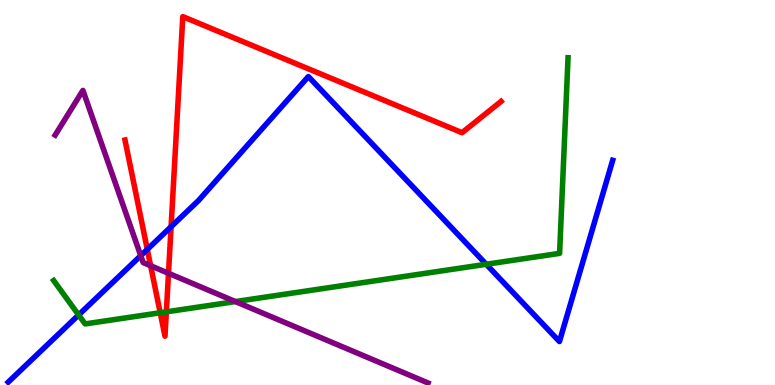[{'lines': ['blue', 'red'], 'intersections': [{'x': 1.9, 'y': 3.52}, {'x': 2.21, 'y': 4.11}]}, {'lines': ['green', 'red'], 'intersections': [{'x': 2.07, 'y': 1.88}, {'x': 2.15, 'y': 1.9}]}, {'lines': ['purple', 'red'], 'intersections': [{'x': 1.94, 'y': 3.1}, {'x': 2.17, 'y': 2.9}]}, {'lines': ['blue', 'green'], 'intersections': [{'x': 1.01, 'y': 1.82}, {'x': 6.27, 'y': 3.14}]}, {'lines': ['blue', 'purple'], 'intersections': [{'x': 1.82, 'y': 3.36}]}, {'lines': ['green', 'purple'], 'intersections': [{'x': 3.04, 'y': 2.17}]}]